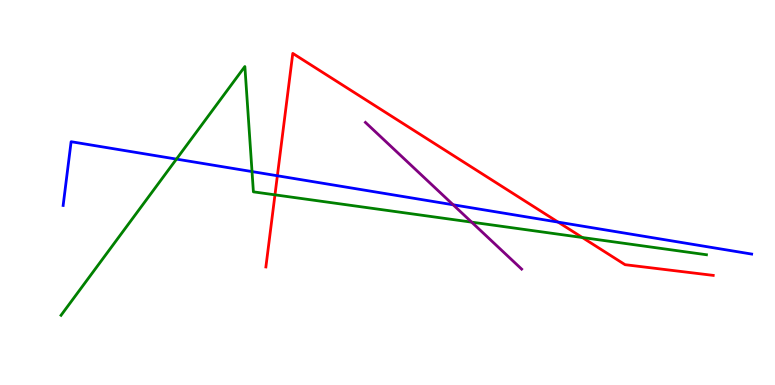[{'lines': ['blue', 'red'], 'intersections': [{'x': 3.58, 'y': 5.43}, {'x': 7.2, 'y': 4.23}]}, {'lines': ['green', 'red'], 'intersections': [{'x': 3.55, 'y': 4.94}, {'x': 7.51, 'y': 3.83}]}, {'lines': ['purple', 'red'], 'intersections': []}, {'lines': ['blue', 'green'], 'intersections': [{'x': 2.28, 'y': 5.87}, {'x': 3.25, 'y': 5.54}]}, {'lines': ['blue', 'purple'], 'intersections': [{'x': 5.85, 'y': 4.68}]}, {'lines': ['green', 'purple'], 'intersections': [{'x': 6.09, 'y': 4.23}]}]